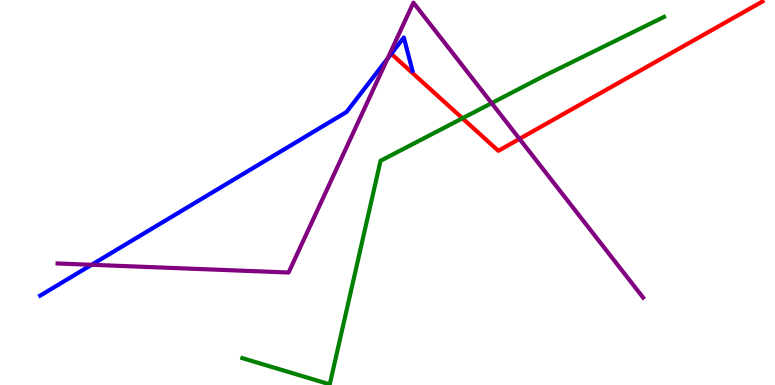[{'lines': ['blue', 'red'], 'intersections': []}, {'lines': ['green', 'red'], 'intersections': [{'x': 5.97, 'y': 6.93}]}, {'lines': ['purple', 'red'], 'intersections': [{'x': 6.7, 'y': 6.39}]}, {'lines': ['blue', 'green'], 'intersections': []}, {'lines': ['blue', 'purple'], 'intersections': [{'x': 1.18, 'y': 3.12}, {'x': 5.0, 'y': 8.47}]}, {'lines': ['green', 'purple'], 'intersections': [{'x': 6.34, 'y': 7.32}]}]